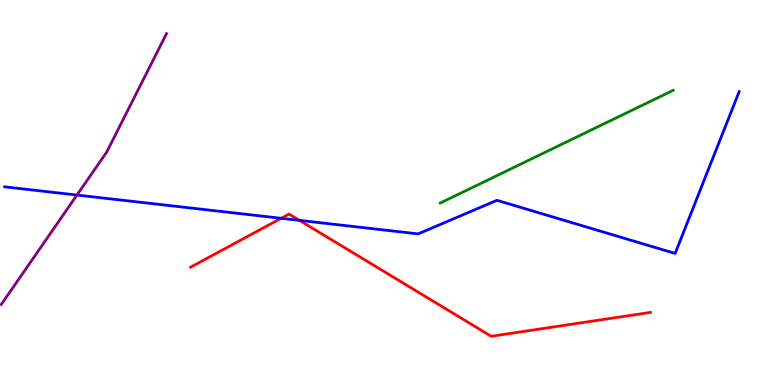[{'lines': ['blue', 'red'], 'intersections': [{'x': 3.63, 'y': 4.33}, {'x': 3.86, 'y': 4.28}]}, {'lines': ['green', 'red'], 'intersections': []}, {'lines': ['purple', 'red'], 'intersections': []}, {'lines': ['blue', 'green'], 'intersections': []}, {'lines': ['blue', 'purple'], 'intersections': [{'x': 0.993, 'y': 4.93}]}, {'lines': ['green', 'purple'], 'intersections': []}]